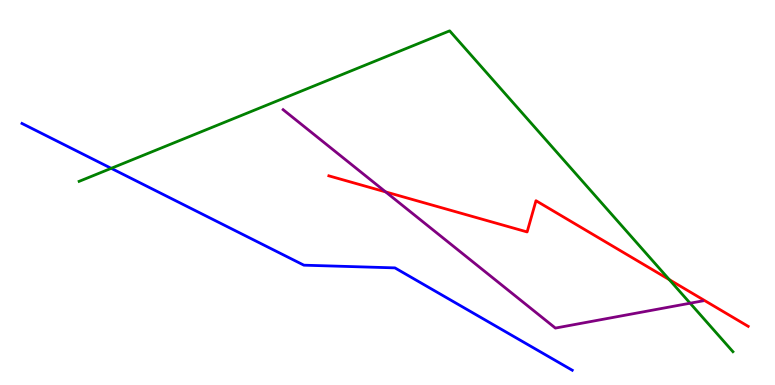[{'lines': ['blue', 'red'], 'intersections': []}, {'lines': ['green', 'red'], 'intersections': [{'x': 8.64, 'y': 2.74}]}, {'lines': ['purple', 'red'], 'intersections': [{'x': 4.98, 'y': 5.02}]}, {'lines': ['blue', 'green'], 'intersections': [{'x': 1.44, 'y': 5.63}]}, {'lines': ['blue', 'purple'], 'intersections': []}, {'lines': ['green', 'purple'], 'intersections': [{'x': 8.9, 'y': 2.12}]}]